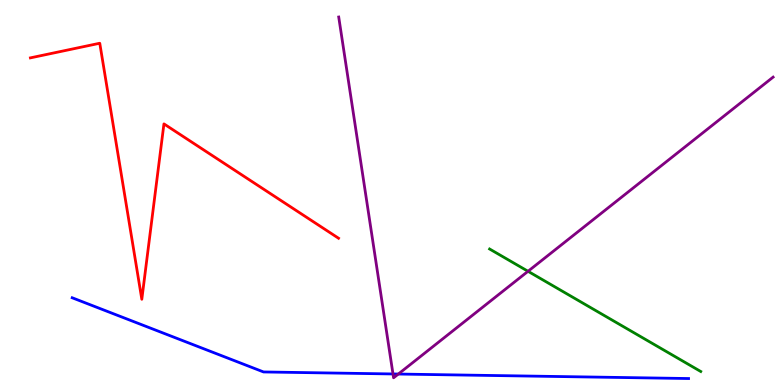[{'lines': ['blue', 'red'], 'intersections': []}, {'lines': ['green', 'red'], 'intersections': []}, {'lines': ['purple', 'red'], 'intersections': []}, {'lines': ['blue', 'green'], 'intersections': []}, {'lines': ['blue', 'purple'], 'intersections': [{'x': 5.07, 'y': 0.287}, {'x': 5.14, 'y': 0.285}]}, {'lines': ['green', 'purple'], 'intersections': [{'x': 6.81, 'y': 2.95}]}]